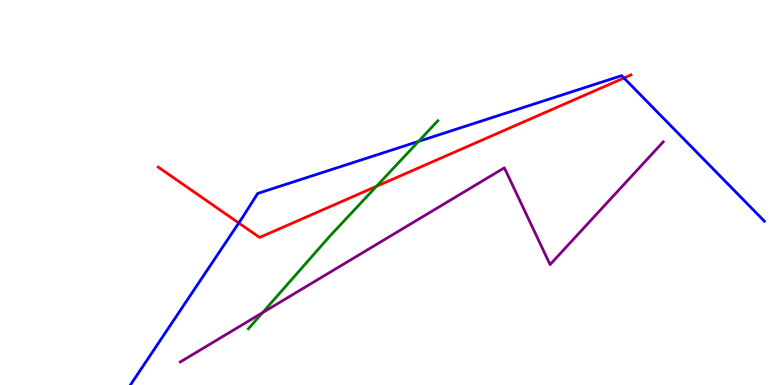[{'lines': ['blue', 'red'], 'intersections': [{'x': 3.08, 'y': 4.21}, {'x': 8.05, 'y': 7.97}]}, {'lines': ['green', 'red'], 'intersections': [{'x': 4.86, 'y': 5.16}]}, {'lines': ['purple', 'red'], 'intersections': []}, {'lines': ['blue', 'green'], 'intersections': [{'x': 5.4, 'y': 6.33}]}, {'lines': ['blue', 'purple'], 'intersections': []}, {'lines': ['green', 'purple'], 'intersections': [{'x': 3.39, 'y': 1.88}]}]